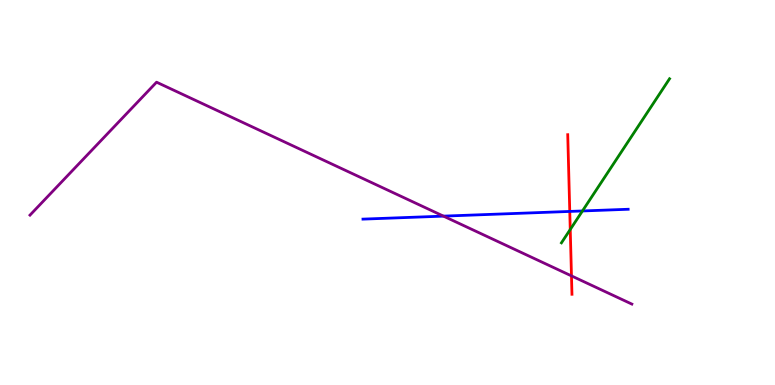[{'lines': ['blue', 'red'], 'intersections': [{'x': 7.35, 'y': 4.51}]}, {'lines': ['green', 'red'], 'intersections': [{'x': 7.36, 'y': 4.04}]}, {'lines': ['purple', 'red'], 'intersections': [{'x': 7.37, 'y': 2.83}]}, {'lines': ['blue', 'green'], 'intersections': [{'x': 7.52, 'y': 4.52}]}, {'lines': ['blue', 'purple'], 'intersections': [{'x': 5.72, 'y': 4.39}]}, {'lines': ['green', 'purple'], 'intersections': []}]